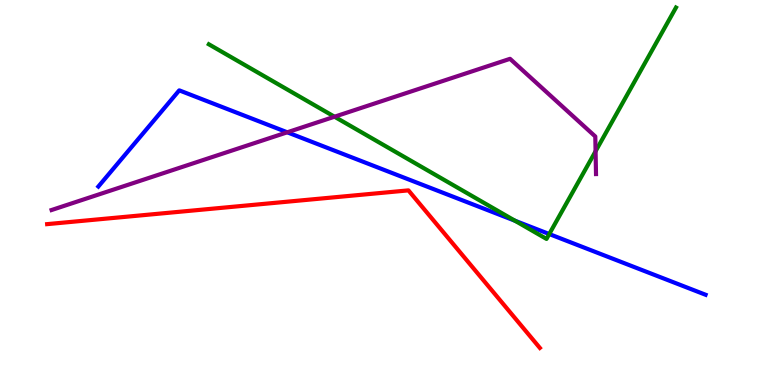[{'lines': ['blue', 'red'], 'intersections': []}, {'lines': ['green', 'red'], 'intersections': []}, {'lines': ['purple', 'red'], 'intersections': []}, {'lines': ['blue', 'green'], 'intersections': [{'x': 6.64, 'y': 4.27}, {'x': 7.09, 'y': 3.92}]}, {'lines': ['blue', 'purple'], 'intersections': [{'x': 3.71, 'y': 6.56}]}, {'lines': ['green', 'purple'], 'intersections': [{'x': 4.32, 'y': 6.97}, {'x': 7.68, 'y': 6.07}]}]